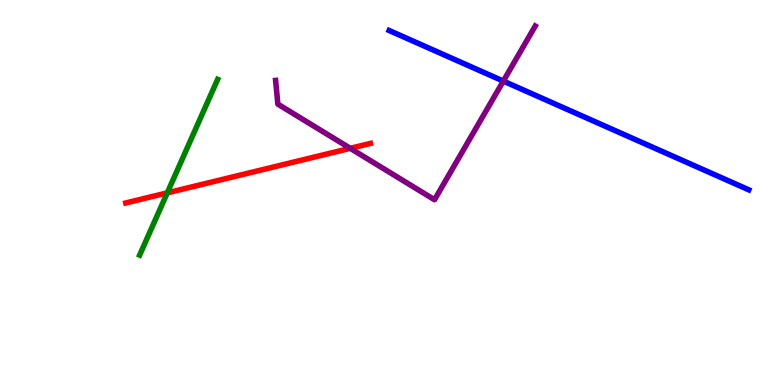[{'lines': ['blue', 'red'], 'intersections': []}, {'lines': ['green', 'red'], 'intersections': [{'x': 2.16, 'y': 4.99}]}, {'lines': ['purple', 'red'], 'intersections': [{'x': 4.52, 'y': 6.15}]}, {'lines': ['blue', 'green'], 'intersections': []}, {'lines': ['blue', 'purple'], 'intersections': [{'x': 6.49, 'y': 7.89}]}, {'lines': ['green', 'purple'], 'intersections': []}]